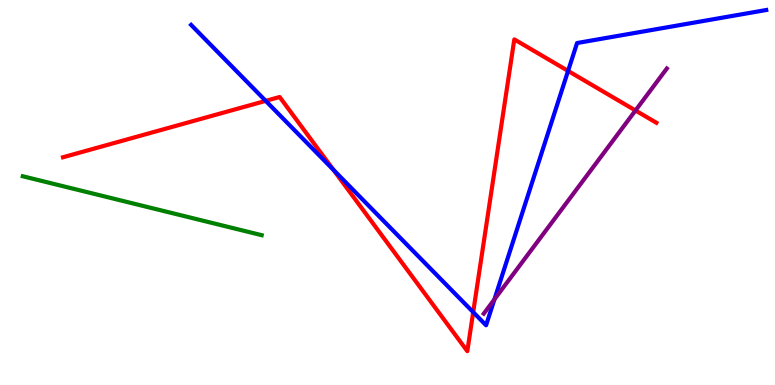[{'lines': ['blue', 'red'], 'intersections': [{'x': 3.43, 'y': 7.38}, {'x': 4.3, 'y': 5.59}, {'x': 6.11, 'y': 1.89}, {'x': 7.33, 'y': 8.16}]}, {'lines': ['green', 'red'], 'intersections': []}, {'lines': ['purple', 'red'], 'intersections': [{'x': 8.2, 'y': 7.13}]}, {'lines': ['blue', 'green'], 'intersections': []}, {'lines': ['blue', 'purple'], 'intersections': [{'x': 6.38, 'y': 2.22}]}, {'lines': ['green', 'purple'], 'intersections': []}]